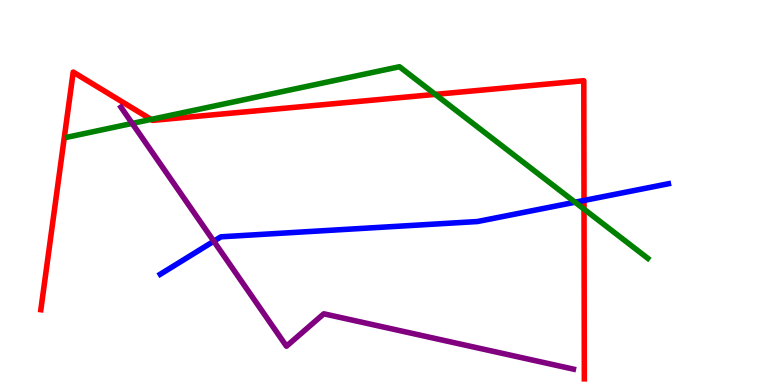[{'lines': ['blue', 'red'], 'intersections': [{'x': 7.54, 'y': 4.79}]}, {'lines': ['green', 'red'], 'intersections': [{'x': 1.95, 'y': 6.9}, {'x': 5.62, 'y': 7.55}, {'x': 7.54, 'y': 4.57}]}, {'lines': ['purple', 'red'], 'intersections': []}, {'lines': ['blue', 'green'], 'intersections': [{'x': 7.42, 'y': 4.75}]}, {'lines': ['blue', 'purple'], 'intersections': [{'x': 2.76, 'y': 3.73}]}, {'lines': ['green', 'purple'], 'intersections': [{'x': 1.71, 'y': 6.79}]}]